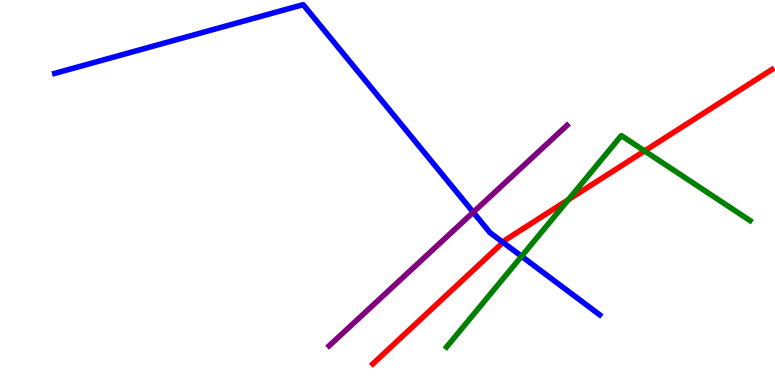[{'lines': ['blue', 'red'], 'intersections': [{'x': 6.49, 'y': 3.7}]}, {'lines': ['green', 'red'], 'intersections': [{'x': 7.33, 'y': 4.81}, {'x': 8.32, 'y': 6.08}]}, {'lines': ['purple', 'red'], 'intersections': []}, {'lines': ['blue', 'green'], 'intersections': [{'x': 6.73, 'y': 3.34}]}, {'lines': ['blue', 'purple'], 'intersections': [{'x': 6.11, 'y': 4.49}]}, {'lines': ['green', 'purple'], 'intersections': []}]